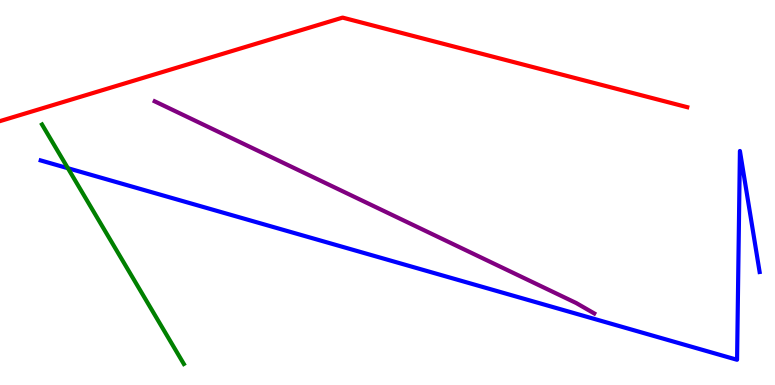[{'lines': ['blue', 'red'], 'intersections': []}, {'lines': ['green', 'red'], 'intersections': []}, {'lines': ['purple', 'red'], 'intersections': []}, {'lines': ['blue', 'green'], 'intersections': [{'x': 0.876, 'y': 5.63}]}, {'lines': ['blue', 'purple'], 'intersections': []}, {'lines': ['green', 'purple'], 'intersections': []}]